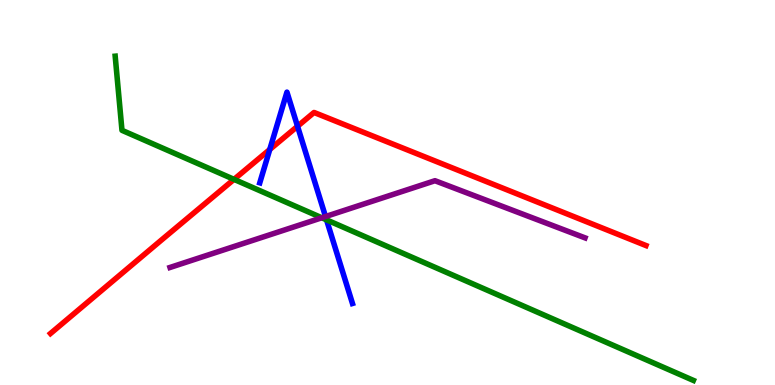[{'lines': ['blue', 'red'], 'intersections': [{'x': 3.48, 'y': 6.12}, {'x': 3.84, 'y': 6.72}]}, {'lines': ['green', 'red'], 'intersections': [{'x': 3.02, 'y': 5.34}]}, {'lines': ['purple', 'red'], 'intersections': []}, {'lines': ['blue', 'green'], 'intersections': [{'x': 4.21, 'y': 4.29}]}, {'lines': ['blue', 'purple'], 'intersections': [{'x': 4.2, 'y': 4.38}]}, {'lines': ['green', 'purple'], 'intersections': [{'x': 4.15, 'y': 4.34}]}]